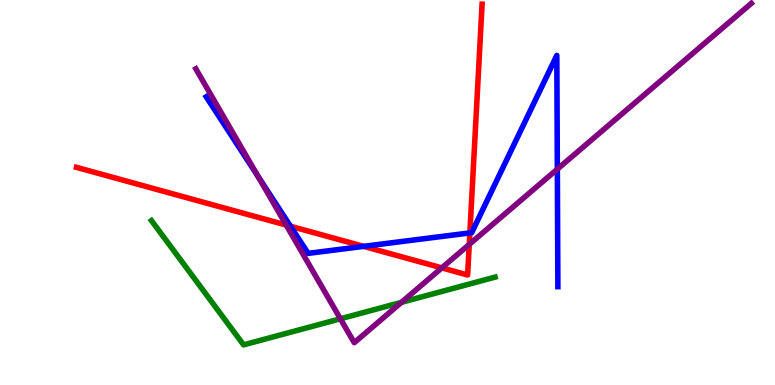[{'lines': ['blue', 'red'], 'intersections': [{'x': 3.75, 'y': 4.12}, {'x': 4.69, 'y': 3.6}, {'x': 6.06, 'y': 3.95}]}, {'lines': ['green', 'red'], 'intersections': []}, {'lines': ['purple', 'red'], 'intersections': [{'x': 3.69, 'y': 4.15}, {'x': 5.7, 'y': 3.04}, {'x': 6.05, 'y': 3.65}]}, {'lines': ['blue', 'green'], 'intersections': []}, {'lines': ['blue', 'purple'], 'intersections': [{'x': 3.33, 'y': 5.41}, {'x': 7.19, 'y': 5.61}]}, {'lines': ['green', 'purple'], 'intersections': [{'x': 4.39, 'y': 1.72}, {'x': 5.18, 'y': 2.15}]}]